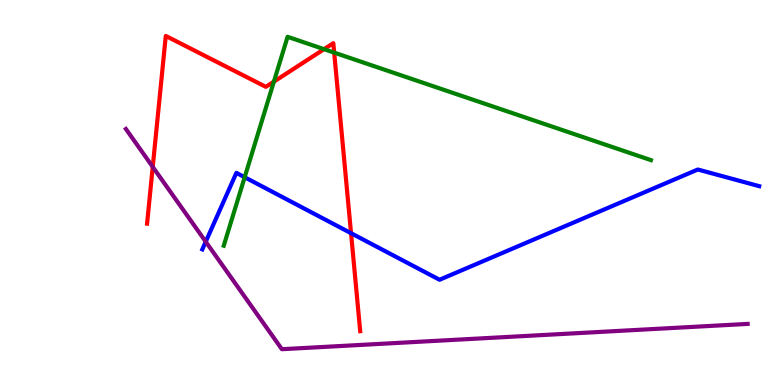[{'lines': ['blue', 'red'], 'intersections': [{'x': 4.53, 'y': 3.94}]}, {'lines': ['green', 'red'], 'intersections': [{'x': 3.53, 'y': 7.88}, {'x': 4.18, 'y': 8.72}, {'x': 4.31, 'y': 8.63}]}, {'lines': ['purple', 'red'], 'intersections': [{'x': 1.97, 'y': 5.67}]}, {'lines': ['blue', 'green'], 'intersections': [{'x': 3.16, 'y': 5.4}]}, {'lines': ['blue', 'purple'], 'intersections': [{'x': 2.65, 'y': 3.72}]}, {'lines': ['green', 'purple'], 'intersections': []}]